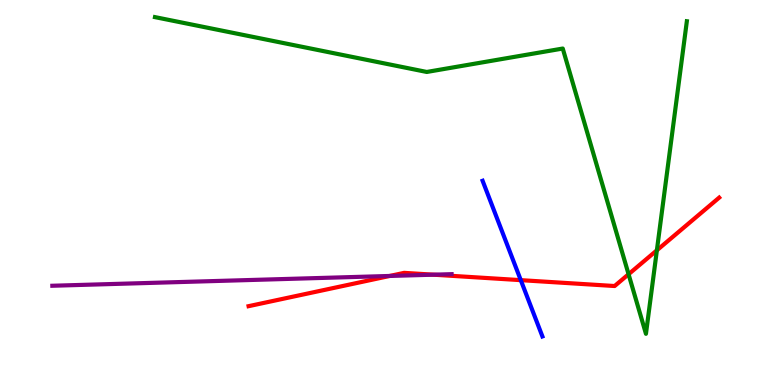[{'lines': ['blue', 'red'], 'intersections': [{'x': 6.72, 'y': 2.72}]}, {'lines': ['green', 'red'], 'intersections': [{'x': 8.11, 'y': 2.88}, {'x': 8.48, 'y': 3.5}]}, {'lines': ['purple', 'red'], 'intersections': [{'x': 5.03, 'y': 2.83}, {'x': 5.59, 'y': 2.87}]}, {'lines': ['blue', 'green'], 'intersections': []}, {'lines': ['blue', 'purple'], 'intersections': []}, {'lines': ['green', 'purple'], 'intersections': []}]